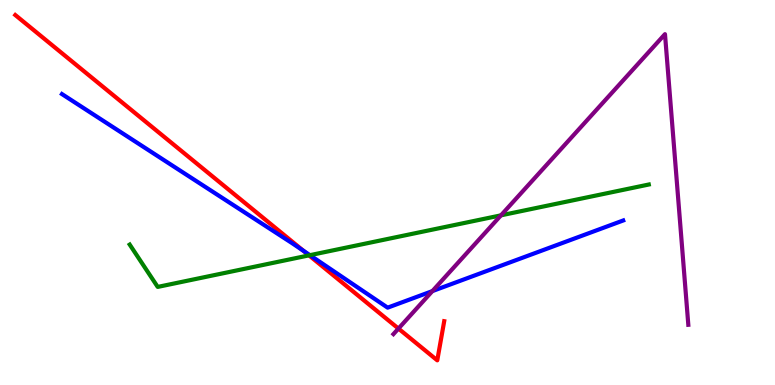[{'lines': ['blue', 'red'], 'intersections': [{'x': 3.91, 'y': 3.49}]}, {'lines': ['green', 'red'], 'intersections': [{'x': 3.99, 'y': 3.37}]}, {'lines': ['purple', 'red'], 'intersections': [{'x': 5.14, 'y': 1.47}]}, {'lines': ['blue', 'green'], 'intersections': [{'x': 4.0, 'y': 3.37}]}, {'lines': ['blue', 'purple'], 'intersections': [{'x': 5.58, 'y': 2.44}]}, {'lines': ['green', 'purple'], 'intersections': [{'x': 6.46, 'y': 4.41}]}]